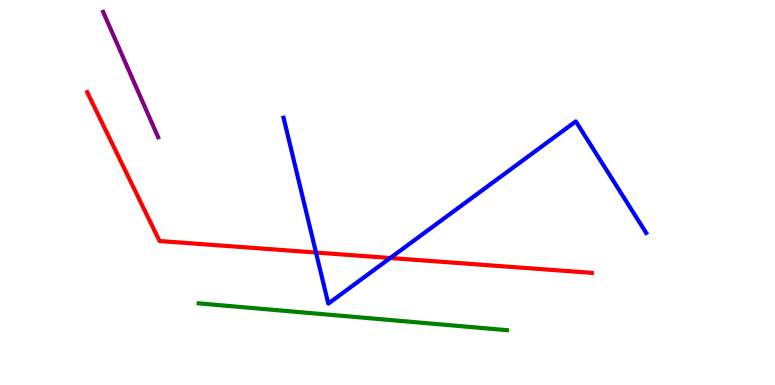[{'lines': ['blue', 'red'], 'intersections': [{'x': 4.08, 'y': 3.44}, {'x': 5.04, 'y': 3.3}]}, {'lines': ['green', 'red'], 'intersections': []}, {'lines': ['purple', 'red'], 'intersections': []}, {'lines': ['blue', 'green'], 'intersections': []}, {'lines': ['blue', 'purple'], 'intersections': []}, {'lines': ['green', 'purple'], 'intersections': []}]